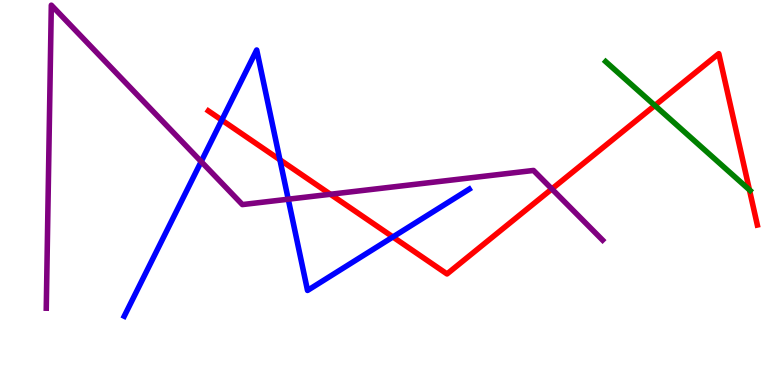[{'lines': ['blue', 'red'], 'intersections': [{'x': 2.86, 'y': 6.88}, {'x': 3.61, 'y': 5.85}, {'x': 5.07, 'y': 3.84}]}, {'lines': ['green', 'red'], 'intersections': [{'x': 8.45, 'y': 7.26}, {'x': 9.67, 'y': 5.07}]}, {'lines': ['purple', 'red'], 'intersections': [{'x': 4.26, 'y': 4.95}, {'x': 7.12, 'y': 5.09}]}, {'lines': ['blue', 'green'], 'intersections': []}, {'lines': ['blue', 'purple'], 'intersections': [{'x': 2.6, 'y': 5.8}, {'x': 3.72, 'y': 4.83}]}, {'lines': ['green', 'purple'], 'intersections': []}]